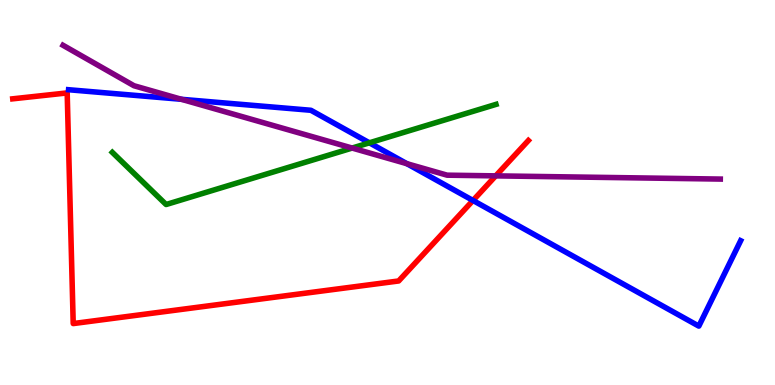[{'lines': ['blue', 'red'], 'intersections': [{'x': 6.1, 'y': 4.79}]}, {'lines': ['green', 'red'], 'intersections': []}, {'lines': ['purple', 'red'], 'intersections': [{'x': 6.4, 'y': 5.43}]}, {'lines': ['blue', 'green'], 'intersections': [{'x': 4.77, 'y': 6.29}]}, {'lines': ['blue', 'purple'], 'intersections': [{'x': 2.34, 'y': 7.42}, {'x': 5.25, 'y': 5.75}]}, {'lines': ['green', 'purple'], 'intersections': [{'x': 4.54, 'y': 6.15}]}]